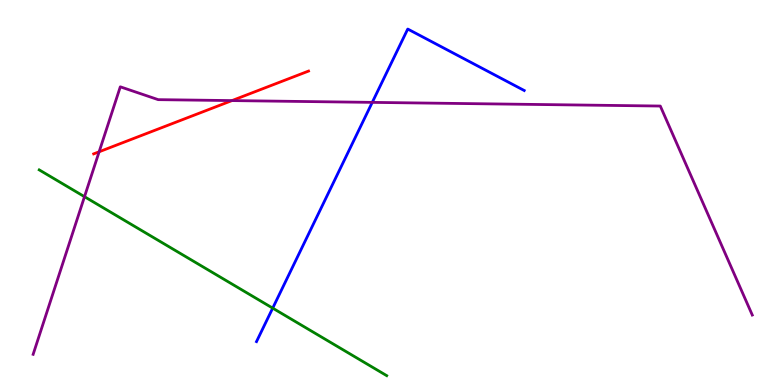[{'lines': ['blue', 'red'], 'intersections': []}, {'lines': ['green', 'red'], 'intersections': []}, {'lines': ['purple', 'red'], 'intersections': [{'x': 1.28, 'y': 6.06}, {'x': 2.99, 'y': 7.39}]}, {'lines': ['blue', 'green'], 'intersections': [{'x': 3.52, 'y': 2.0}]}, {'lines': ['blue', 'purple'], 'intersections': [{'x': 4.8, 'y': 7.34}]}, {'lines': ['green', 'purple'], 'intersections': [{'x': 1.09, 'y': 4.89}]}]